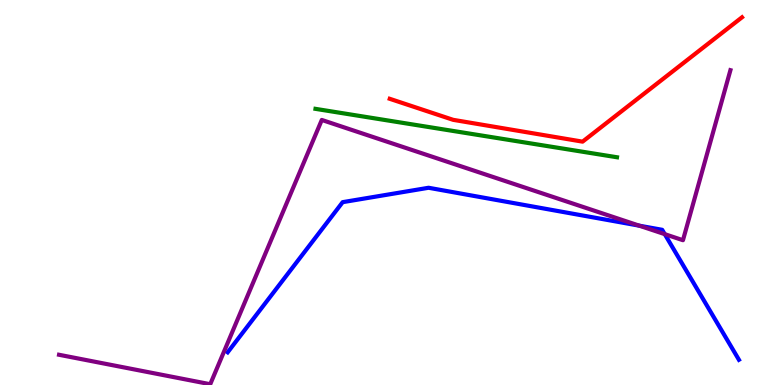[{'lines': ['blue', 'red'], 'intersections': []}, {'lines': ['green', 'red'], 'intersections': []}, {'lines': ['purple', 'red'], 'intersections': []}, {'lines': ['blue', 'green'], 'intersections': []}, {'lines': ['blue', 'purple'], 'intersections': [{'x': 8.25, 'y': 4.14}, {'x': 8.58, 'y': 3.92}]}, {'lines': ['green', 'purple'], 'intersections': []}]